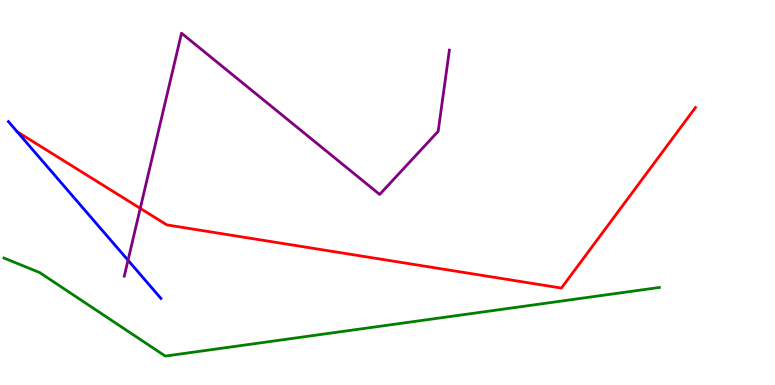[{'lines': ['blue', 'red'], 'intersections': []}, {'lines': ['green', 'red'], 'intersections': []}, {'lines': ['purple', 'red'], 'intersections': [{'x': 1.81, 'y': 4.59}]}, {'lines': ['blue', 'green'], 'intersections': []}, {'lines': ['blue', 'purple'], 'intersections': [{'x': 1.65, 'y': 3.24}]}, {'lines': ['green', 'purple'], 'intersections': []}]